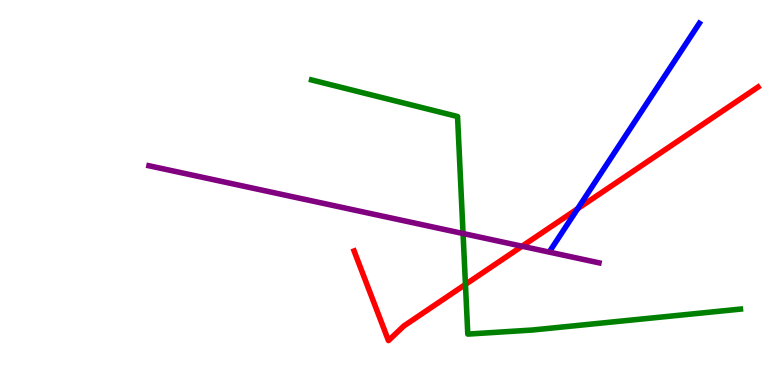[{'lines': ['blue', 'red'], 'intersections': [{'x': 7.45, 'y': 4.58}]}, {'lines': ['green', 'red'], 'intersections': [{'x': 6.01, 'y': 2.61}]}, {'lines': ['purple', 'red'], 'intersections': [{'x': 6.74, 'y': 3.6}]}, {'lines': ['blue', 'green'], 'intersections': []}, {'lines': ['blue', 'purple'], 'intersections': []}, {'lines': ['green', 'purple'], 'intersections': [{'x': 5.97, 'y': 3.93}]}]